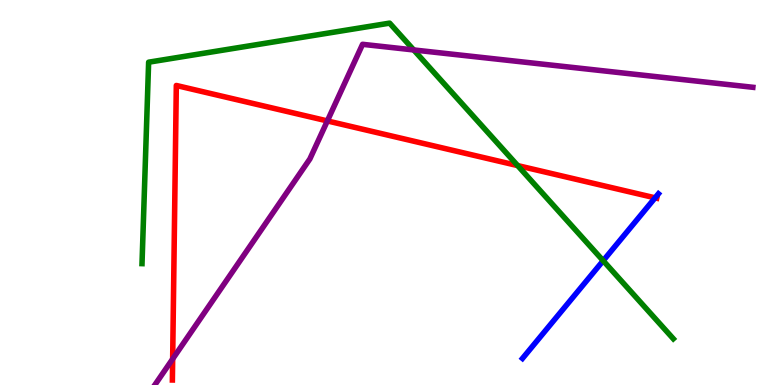[{'lines': ['blue', 'red'], 'intersections': [{'x': 8.45, 'y': 4.86}]}, {'lines': ['green', 'red'], 'intersections': [{'x': 6.68, 'y': 5.7}]}, {'lines': ['purple', 'red'], 'intersections': [{'x': 2.23, 'y': 0.676}, {'x': 4.22, 'y': 6.86}]}, {'lines': ['blue', 'green'], 'intersections': [{'x': 7.78, 'y': 3.23}]}, {'lines': ['blue', 'purple'], 'intersections': []}, {'lines': ['green', 'purple'], 'intersections': [{'x': 5.34, 'y': 8.7}]}]